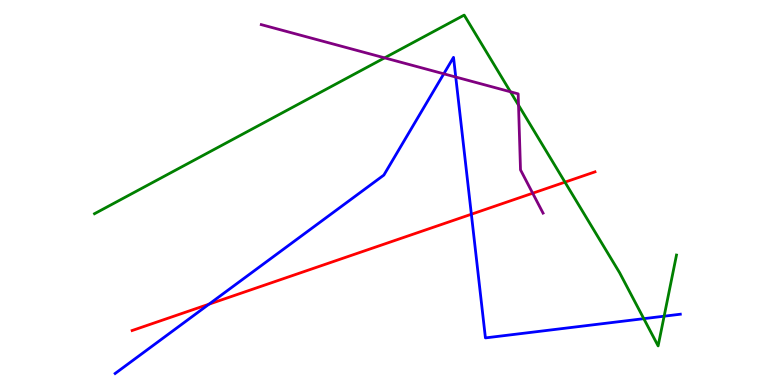[{'lines': ['blue', 'red'], 'intersections': [{'x': 2.7, 'y': 2.1}, {'x': 6.08, 'y': 4.44}]}, {'lines': ['green', 'red'], 'intersections': [{'x': 7.29, 'y': 5.27}]}, {'lines': ['purple', 'red'], 'intersections': [{'x': 6.87, 'y': 4.98}]}, {'lines': ['blue', 'green'], 'intersections': [{'x': 8.31, 'y': 1.72}, {'x': 8.57, 'y': 1.79}]}, {'lines': ['blue', 'purple'], 'intersections': [{'x': 5.73, 'y': 8.08}, {'x': 5.88, 'y': 8.0}]}, {'lines': ['green', 'purple'], 'intersections': [{'x': 4.96, 'y': 8.5}, {'x': 6.59, 'y': 7.62}, {'x': 6.69, 'y': 7.27}]}]